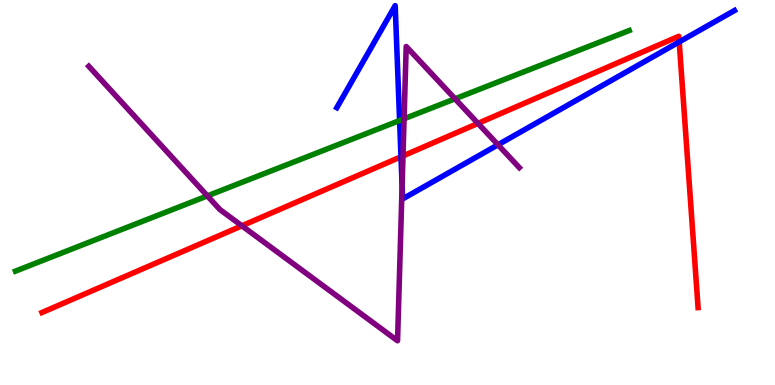[{'lines': ['blue', 'red'], 'intersections': [{'x': 5.17, 'y': 5.93}, {'x': 8.76, 'y': 8.91}]}, {'lines': ['green', 'red'], 'intersections': []}, {'lines': ['purple', 'red'], 'intersections': [{'x': 3.12, 'y': 4.13}, {'x': 5.2, 'y': 5.95}, {'x': 6.17, 'y': 6.8}]}, {'lines': ['blue', 'green'], 'intersections': [{'x': 5.16, 'y': 6.87}]}, {'lines': ['blue', 'purple'], 'intersections': [{'x': 5.19, 'y': 5.17}, {'x': 6.43, 'y': 6.24}]}, {'lines': ['green', 'purple'], 'intersections': [{'x': 2.68, 'y': 4.91}, {'x': 5.21, 'y': 6.91}, {'x': 5.87, 'y': 7.43}]}]